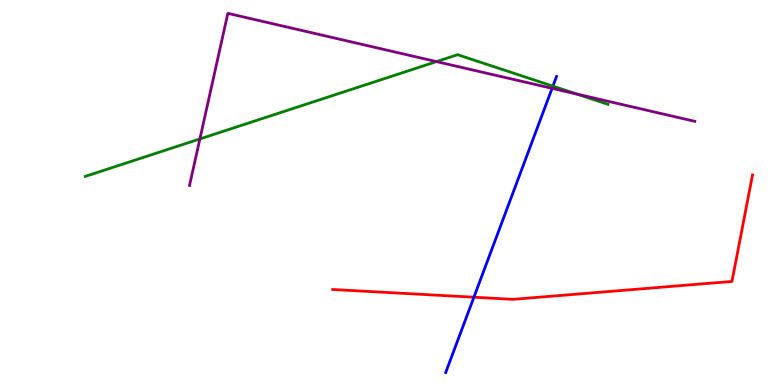[{'lines': ['blue', 'red'], 'intersections': [{'x': 6.11, 'y': 2.28}]}, {'lines': ['green', 'red'], 'intersections': []}, {'lines': ['purple', 'red'], 'intersections': []}, {'lines': ['blue', 'green'], 'intersections': [{'x': 7.13, 'y': 7.76}]}, {'lines': ['blue', 'purple'], 'intersections': [{'x': 7.12, 'y': 7.71}]}, {'lines': ['green', 'purple'], 'intersections': [{'x': 2.58, 'y': 6.39}, {'x': 5.63, 'y': 8.4}, {'x': 7.44, 'y': 7.56}]}]